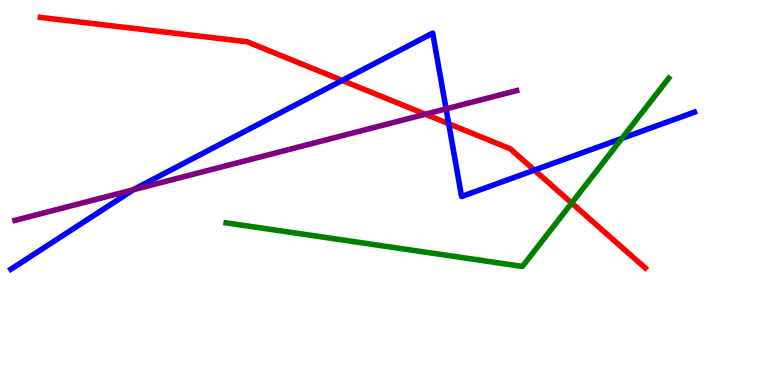[{'lines': ['blue', 'red'], 'intersections': [{'x': 4.42, 'y': 7.91}, {'x': 5.79, 'y': 6.79}, {'x': 6.9, 'y': 5.58}]}, {'lines': ['green', 'red'], 'intersections': [{'x': 7.38, 'y': 4.73}]}, {'lines': ['purple', 'red'], 'intersections': [{'x': 5.49, 'y': 7.03}]}, {'lines': ['blue', 'green'], 'intersections': [{'x': 8.02, 'y': 6.4}]}, {'lines': ['blue', 'purple'], 'intersections': [{'x': 1.72, 'y': 5.07}, {'x': 5.76, 'y': 7.17}]}, {'lines': ['green', 'purple'], 'intersections': []}]